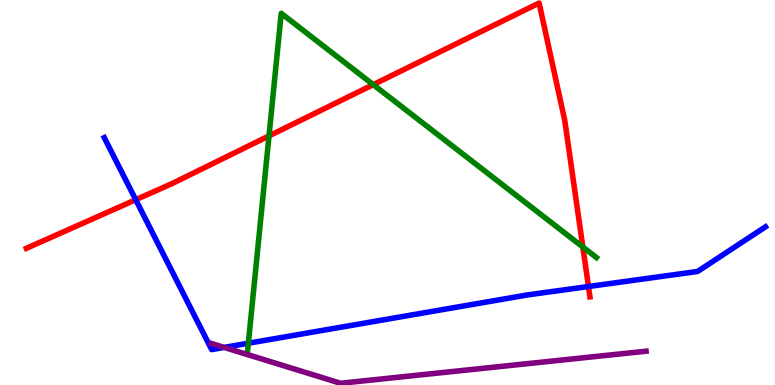[{'lines': ['blue', 'red'], 'intersections': [{'x': 1.75, 'y': 4.81}, {'x': 7.59, 'y': 2.56}]}, {'lines': ['green', 'red'], 'intersections': [{'x': 3.47, 'y': 6.47}, {'x': 4.82, 'y': 7.8}, {'x': 7.52, 'y': 3.59}]}, {'lines': ['purple', 'red'], 'intersections': []}, {'lines': ['blue', 'green'], 'intersections': [{'x': 3.2, 'y': 1.08}]}, {'lines': ['blue', 'purple'], 'intersections': [{'x': 2.89, 'y': 0.976}]}, {'lines': ['green', 'purple'], 'intersections': []}]